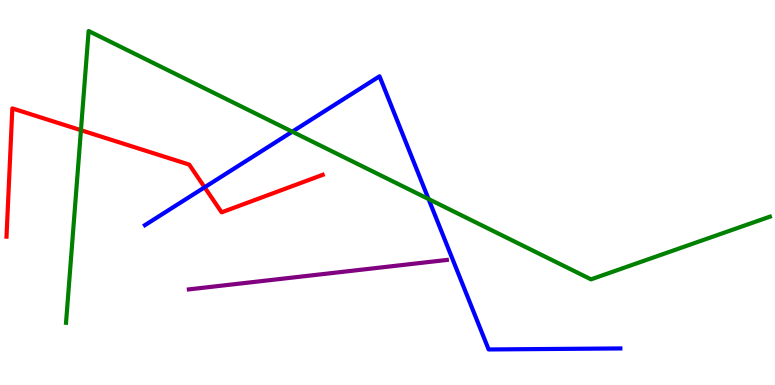[{'lines': ['blue', 'red'], 'intersections': [{'x': 2.64, 'y': 5.14}]}, {'lines': ['green', 'red'], 'intersections': [{'x': 1.04, 'y': 6.62}]}, {'lines': ['purple', 'red'], 'intersections': []}, {'lines': ['blue', 'green'], 'intersections': [{'x': 3.77, 'y': 6.58}, {'x': 5.53, 'y': 4.83}]}, {'lines': ['blue', 'purple'], 'intersections': []}, {'lines': ['green', 'purple'], 'intersections': []}]